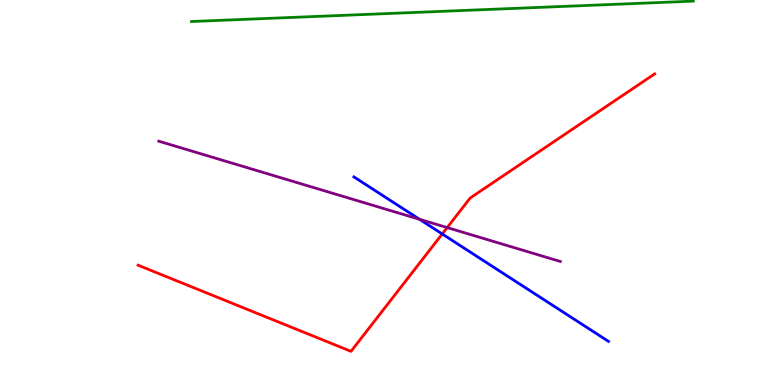[{'lines': ['blue', 'red'], 'intersections': [{'x': 5.71, 'y': 3.92}]}, {'lines': ['green', 'red'], 'intersections': []}, {'lines': ['purple', 'red'], 'intersections': [{'x': 5.77, 'y': 4.09}]}, {'lines': ['blue', 'green'], 'intersections': []}, {'lines': ['blue', 'purple'], 'intersections': [{'x': 5.41, 'y': 4.3}]}, {'lines': ['green', 'purple'], 'intersections': []}]